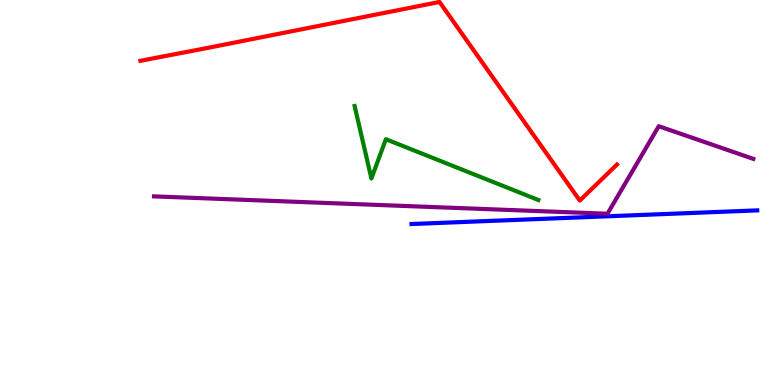[{'lines': ['blue', 'red'], 'intersections': []}, {'lines': ['green', 'red'], 'intersections': []}, {'lines': ['purple', 'red'], 'intersections': []}, {'lines': ['blue', 'green'], 'intersections': []}, {'lines': ['blue', 'purple'], 'intersections': []}, {'lines': ['green', 'purple'], 'intersections': []}]